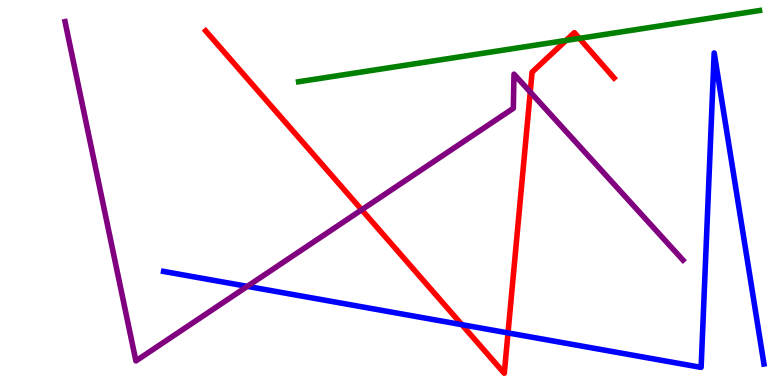[{'lines': ['blue', 'red'], 'intersections': [{'x': 5.96, 'y': 1.57}, {'x': 6.56, 'y': 1.35}]}, {'lines': ['green', 'red'], 'intersections': [{'x': 7.3, 'y': 8.95}, {'x': 7.48, 'y': 9.0}]}, {'lines': ['purple', 'red'], 'intersections': [{'x': 4.67, 'y': 4.55}, {'x': 6.84, 'y': 7.61}]}, {'lines': ['blue', 'green'], 'intersections': []}, {'lines': ['blue', 'purple'], 'intersections': [{'x': 3.19, 'y': 2.56}]}, {'lines': ['green', 'purple'], 'intersections': []}]